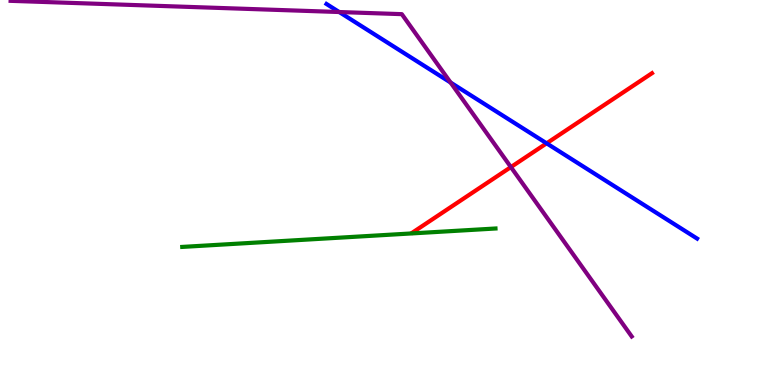[{'lines': ['blue', 'red'], 'intersections': [{'x': 7.05, 'y': 6.28}]}, {'lines': ['green', 'red'], 'intersections': []}, {'lines': ['purple', 'red'], 'intersections': [{'x': 6.59, 'y': 5.66}]}, {'lines': ['blue', 'green'], 'intersections': []}, {'lines': ['blue', 'purple'], 'intersections': [{'x': 4.38, 'y': 9.69}, {'x': 5.81, 'y': 7.86}]}, {'lines': ['green', 'purple'], 'intersections': []}]